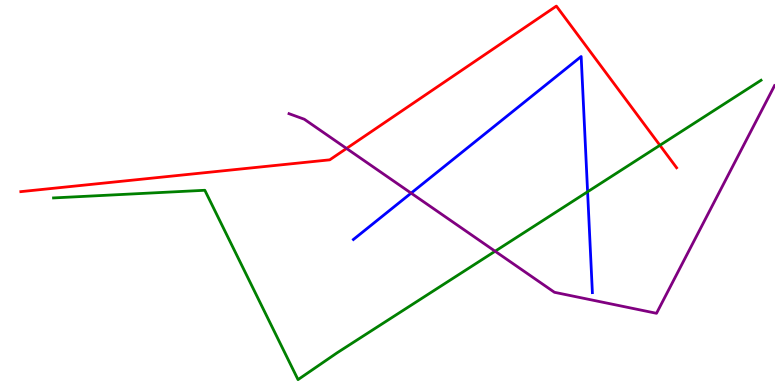[{'lines': ['blue', 'red'], 'intersections': []}, {'lines': ['green', 'red'], 'intersections': [{'x': 8.51, 'y': 6.23}]}, {'lines': ['purple', 'red'], 'intersections': [{'x': 4.47, 'y': 6.14}]}, {'lines': ['blue', 'green'], 'intersections': [{'x': 7.58, 'y': 5.02}]}, {'lines': ['blue', 'purple'], 'intersections': [{'x': 5.3, 'y': 4.98}]}, {'lines': ['green', 'purple'], 'intersections': [{'x': 6.39, 'y': 3.47}]}]